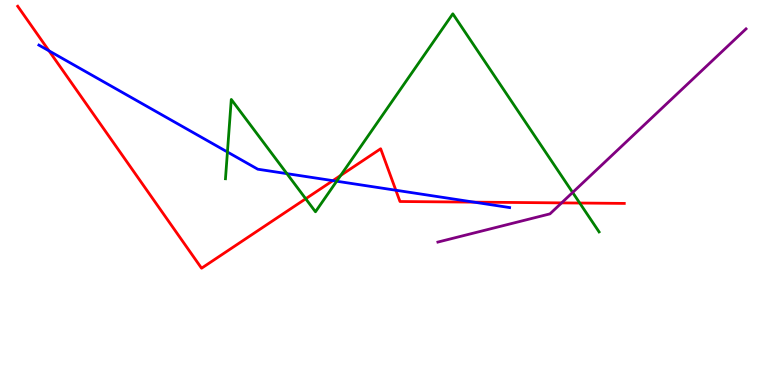[{'lines': ['blue', 'red'], 'intersections': [{'x': 0.632, 'y': 8.68}, {'x': 4.3, 'y': 5.31}, {'x': 5.11, 'y': 5.06}, {'x': 6.12, 'y': 4.75}]}, {'lines': ['green', 'red'], 'intersections': [{'x': 3.94, 'y': 4.84}, {'x': 4.4, 'y': 5.44}, {'x': 7.48, 'y': 4.73}]}, {'lines': ['purple', 'red'], 'intersections': [{'x': 7.25, 'y': 4.73}]}, {'lines': ['blue', 'green'], 'intersections': [{'x': 2.93, 'y': 6.05}, {'x': 3.7, 'y': 5.49}, {'x': 4.34, 'y': 5.29}]}, {'lines': ['blue', 'purple'], 'intersections': []}, {'lines': ['green', 'purple'], 'intersections': [{'x': 7.39, 'y': 5.0}]}]